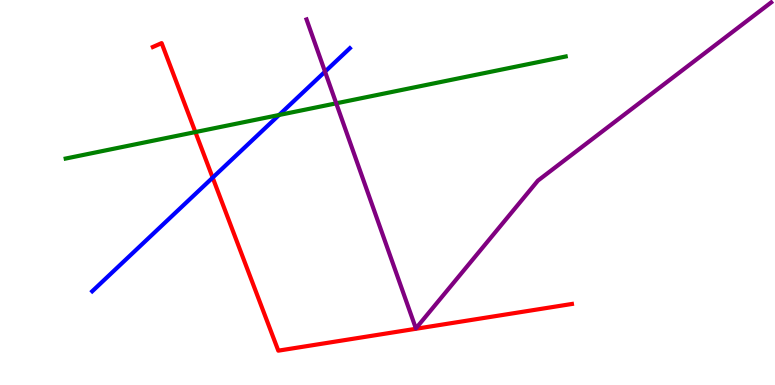[{'lines': ['blue', 'red'], 'intersections': [{'x': 2.74, 'y': 5.39}]}, {'lines': ['green', 'red'], 'intersections': [{'x': 2.52, 'y': 6.57}]}, {'lines': ['purple', 'red'], 'intersections': []}, {'lines': ['blue', 'green'], 'intersections': [{'x': 3.6, 'y': 7.01}]}, {'lines': ['blue', 'purple'], 'intersections': [{'x': 4.19, 'y': 8.14}]}, {'lines': ['green', 'purple'], 'intersections': [{'x': 4.34, 'y': 7.32}]}]